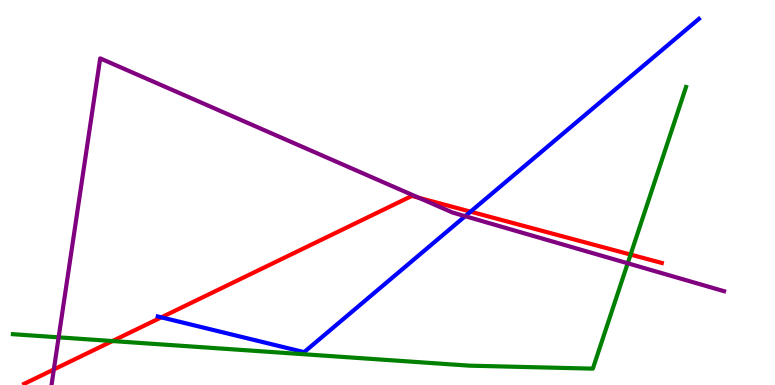[{'lines': ['blue', 'red'], 'intersections': [{'x': 2.08, 'y': 1.76}, {'x': 6.07, 'y': 4.5}]}, {'lines': ['green', 'red'], 'intersections': [{'x': 1.45, 'y': 1.14}, {'x': 8.14, 'y': 3.39}]}, {'lines': ['purple', 'red'], 'intersections': [{'x': 0.695, 'y': 0.404}, {'x': 5.4, 'y': 4.86}]}, {'lines': ['blue', 'green'], 'intersections': []}, {'lines': ['blue', 'purple'], 'intersections': [{'x': 6.0, 'y': 4.38}]}, {'lines': ['green', 'purple'], 'intersections': [{'x': 0.757, 'y': 1.24}, {'x': 8.1, 'y': 3.16}]}]